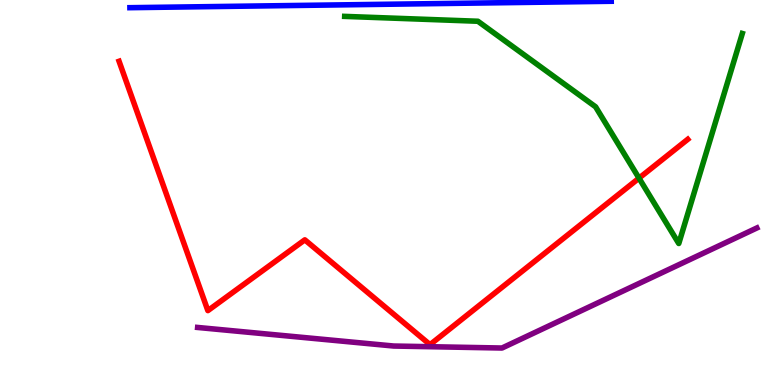[{'lines': ['blue', 'red'], 'intersections': []}, {'lines': ['green', 'red'], 'intersections': [{'x': 8.25, 'y': 5.37}]}, {'lines': ['purple', 'red'], 'intersections': []}, {'lines': ['blue', 'green'], 'intersections': []}, {'lines': ['blue', 'purple'], 'intersections': []}, {'lines': ['green', 'purple'], 'intersections': []}]